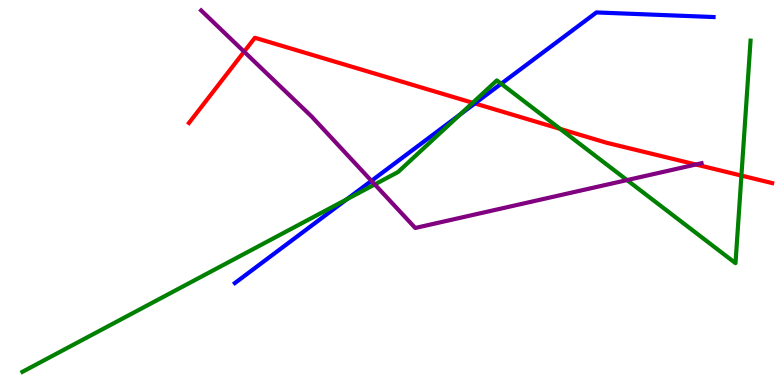[{'lines': ['blue', 'red'], 'intersections': [{'x': 6.13, 'y': 7.31}]}, {'lines': ['green', 'red'], 'intersections': [{'x': 6.1, 'y': 7.33}, {'x': 7.23, 'y': 6.65}, {'x': 9.57, 'y': 5.44}]}, {'lines': ['purple', 'red'], 'intersections': [{'x': 3.15, 'y': 8.66}, {'x': 8.98, 'y': 5.73}]}, {'lines': ['blue', 'green'], 'intersections': [{'x': 4.47, 'y': 4.82}, {'x': 5.94, 'y': 7.03}, {'x': 6.47, 'y': 7.83}]}, {'lines': ['blue', 'purple'], 'intersections': [{'x': 4.79, 'y': 5.3}]}, {'lines': ['green', 'purple'], 'intersections': [{'x': 4.84, 'y': 5.21}, {'x': 8.09, 'y': 5.32}]}]